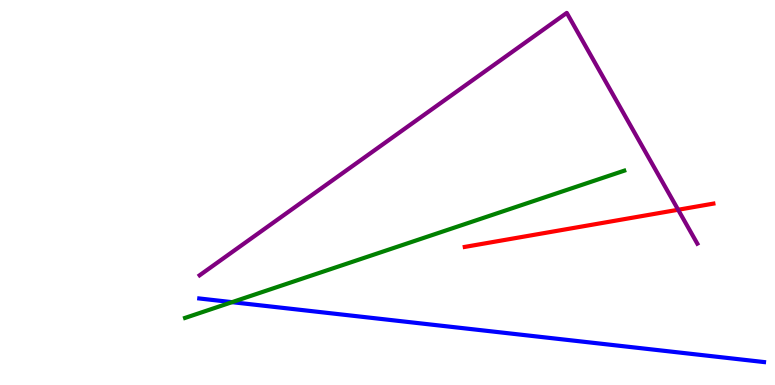[{'lines': ['blue', 'red'], 'intersections': []}, {'lines': ['green', 'red'], 'intersections': []}, {'lines': ['purple', 'red'], 'intersections': [{'x': 8.75, 'y': 4.55}]}, {'lines': ['blue', 'green'], 'intersections': [{'x': 2.99, 'y': 2.15}]}, {'lines': ['blue', 'purple'], 'intersections': []}, {'lines': ['green', 'purple'], 'intersections': []}]